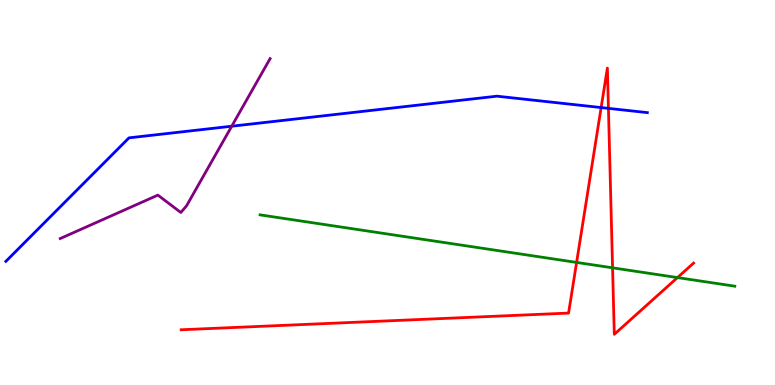[{'lines': ['blue', 'red'], 'intersections': [{'x': 7.76, 'y': 7.21}, {'x': 7.85, 'y': 7.19}]}, {'lines': ['green', 'red'], 'intersections': [{'x': 7.44, 'y': 3.18}, {'x': 7.9, 'y': 3.04}, {'x': 8.74, 'y': 2.79}]}, {'lines': ['purple', 'red'], 'intersections': []}, {'lines': ['blue', 'green'], 'intersections': []}, {'lines': ['blue', 'purple'], 'intersections': [{'x': 2.99, 'y': 6.72}]}, {'lines': ['green', 'purple'], 'intersections': []}]